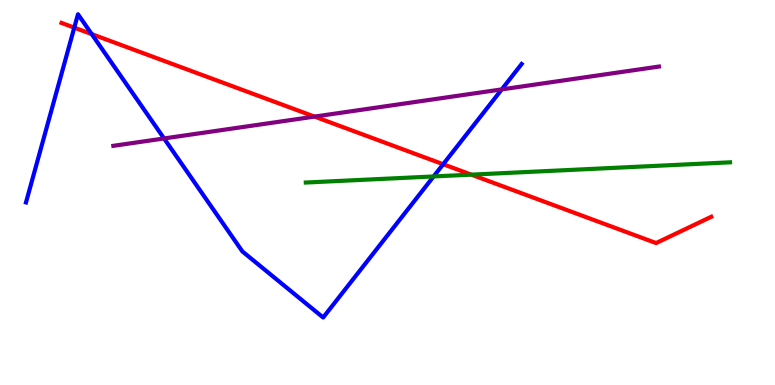[{'lines': ['blue', 'red'], 'intersections': [{'x': 0.958, 'y': 9.28}, {'x': 1.18, 'y': 9.11}, {'x': 5.72, 'y': 5.73}]}, {'lines': ['green', 'red'], 'intersections': [{'x': 6.08, 'y': 5.46}]}, {'lines': ['purple', 'red'], 'intersections': [{'x': 4.06, 'y': 6.97}]}, {'lines': ['blue', 'green'], 'intersections': [{'x': 5.59, 'y': 5.42}]}, {'lines': ['blue', 'purple'], 'intersections': [{'x': 2.12, 'y': 6.4}, {'x': 6.47, 'y': 7.68}]}, {'lines': ['green', 'purple'], 'intersections': []}]